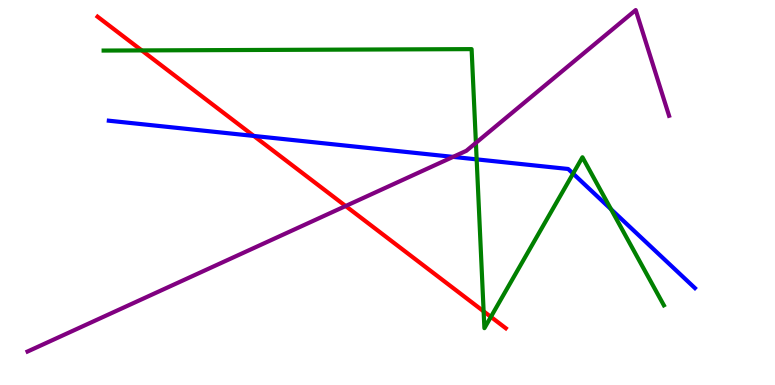[{'lines': ['blue', 'red'], 'intersections': [{'x': 3.28, 'y': 6.47}]}, {'lines': ['green', 'red'], 'intersections': [{'x': 1.83, 'y': 8.69}, {'x': 6.24, 'y': 1.91}, {'x': 6.33, 'y': 1.77}]}, {'lines': ['purple', 'red'], 'intersections': [{'x': 4.46, 'y': 4.65}]}, {'lines': ['blue', 'green'], 'intersections': [{'x': 6.15, 'y': 5.86}, {'x': 7.39, 'y': 5.49}, {'x': 7.88, 'y': 4.56}]}, {'lines': ['blue', 'purple'], 'intersections': [{'x': 5.85, 'y': 5.93}]}, {'lines': ['green', 'purple'], 'intersections': [{'x': 6.14, 'y': 6.29}]}]